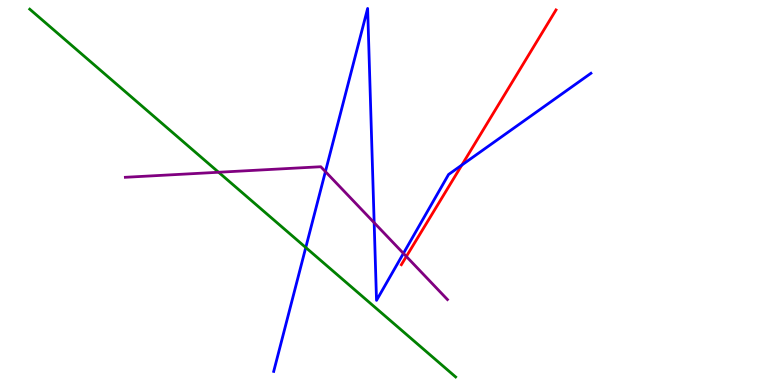[{'lines': ['blue', 'red'], 'intersections': [{'x': 5.96, 'y': 5.71}]}, {'lines': ['green', 'red'], 'intersections': []}, {'lines': ['purple', 'red'], 'intersections': [{'x': 5.24, 'y': 3.34}]}, {'lines': ['blue', 'green'], 'intersections': [{'x': 3.95, 'y': 3.57}]}, {'lines': ['blue', 'purple'], 'intersections': [{'x': 4.2, 'y': 5.54}, {'x': 4.83, 'y': 4.22}, {'x': 5.21, 'y': 3.42}]}, {'lines': ['green', 'purple'], 'intersections': [{'x': 2.82, 'y': 5.53}]}]